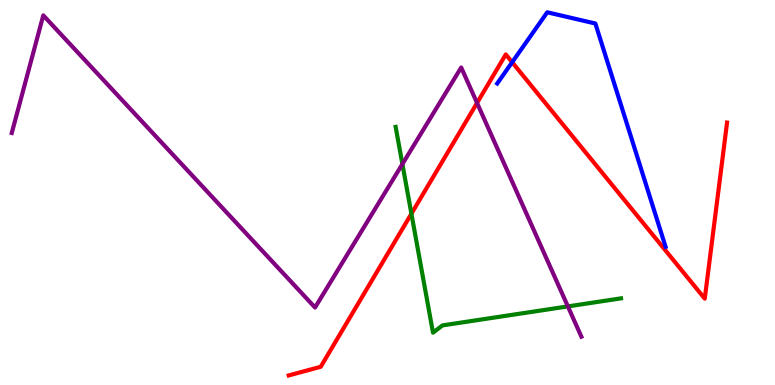[{'lines': ['blue', 'red'], 'intersections': [{'x': 6.61, 'y': 8.38}]}, {'lines': ['green', 'red'], 'intersections': [{'x': 5.31, 'y': 4.45}]}, {'lines': ['purple', 'red'], 'intersections': [{'x': 6.16, 'y': 7.33}]}, {'lines': ['blue', 'green'], 'intersections': []}, {'lines': ['blue', 'purple'], 'intersections': []}, {'lines': ['green', 'purple'], 'intersections': [{'x': 5.19, 'y': 5.74}, {'x': 7.33, 'y': 2.04}]}]